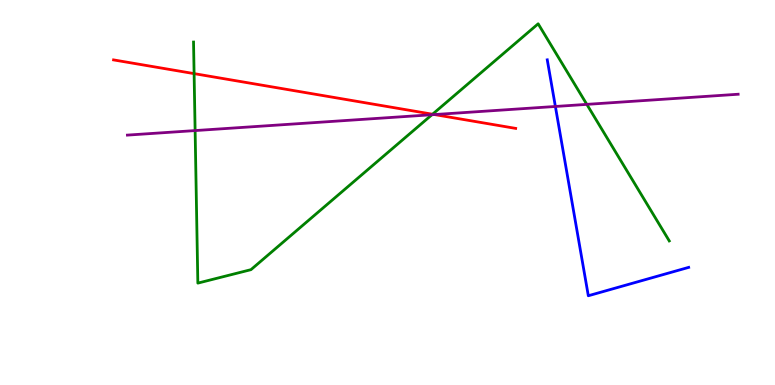[{'lines': ['blue', 'red'], 'intersections': []}, {'lines': ['green', 'red'], 'intersections': [{'x': 2.5, 'y': 8.09}, {'x': 5.58, 'y': 7.03}]}, {'lines': ['purple', 'red'], 'intersections': [{'x': 5.61, 'y': 7.02}]}, {'lines': ['blue', 'green'], 'intersections': []}, {'lines': ['blue', 'purple'], 'intersections': [{'x': 7.17, 'y': 7.23}]}, {'lines': ['green', 'purple'], 'intersections': [{'x': 2.52, 'y': 6.61}, {'x': 5.57, 'y': 7.02}, {'x': 7.57, 'y': 7.29}]}]